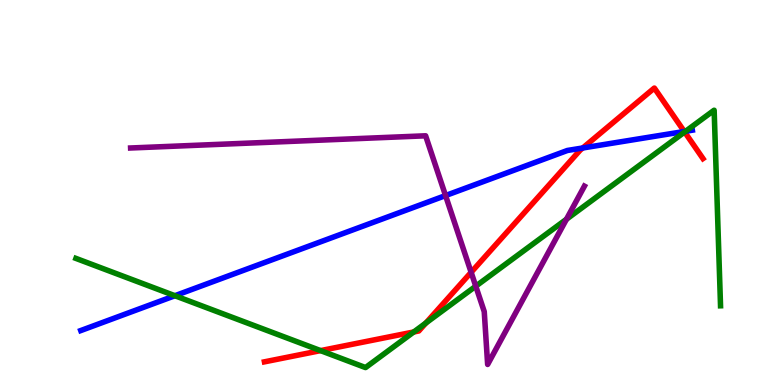[{'lines': ['blue', 'red'], 'intersections': [{'x': 7.52, 'y': 6.16}, {'x': 8.83, 'y': 6.58}]}, {'lines': ['green', 'red'], 'intersections': [{'x': 4.14, 'y': 0.893}, {'x': 5.34, 'y': 1.38}, {'x': 5.5, 'y': 1.61}, {'x': 8.83, 'y': 6.57}]}, {'lines': ['purple', 'red'], 'intersections': [{'x': 6.08, 'y': 2.93}]}, {'lines': ['blue', 'green'], 'intersections': [{'x': 2.26, 'y': 2.32}, {'x': 8.85, 'y': 6.59}]}, {'lines': ['blue', 'purple'], 'intersections': [{'x': 5.75, 'y': 4.92}]}, {'lines': ['green', 'purple'], 'intersections': [{'x': 6.14, 'y': 2.57}, {'x': 7.31, 'y': 4.31}]}]